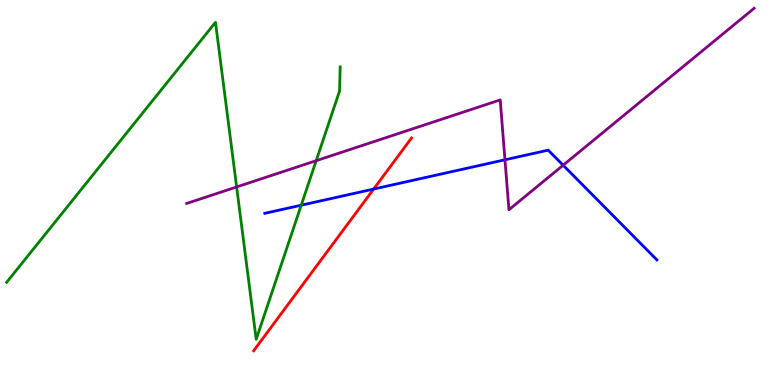[{'lines': ['blue', 'red'], 'intersections': [{'x': 4.82, 'y': 5.09}]}, {'lines': ['green', 'red'], 'intersections': []}, {'lines': ['purple', 'red'], 'intersections': []}, {'lines': ['blue', 'green'], 'intersections': [{'x': 3.89, 'y': 4.67}]}, {'lines': ['blue', 'purple'], 'intersections': [{'x': 6.52, 'y': 5.85}, {'x': 7.27, 'y': 5.71}]}, {'lines': ['green', 'purple'], 'intersections': [{'x': 3.05, 'y': 5.14}, {'x': 4.08, 'y': 5.83}]}]